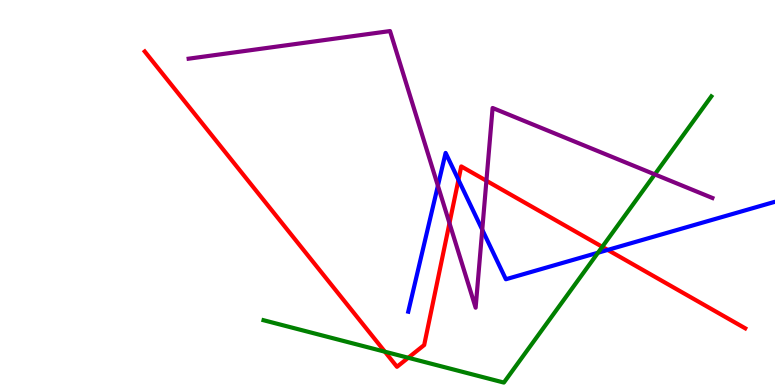[{'lines': ['blue', 'red'], 'intersections': [{'x': 5.92, 'y': 5.33}, {'x': 7.84, 'y': 3.51}]}, {'lines': ['green', 'red'], 'intersections': [{'x': 4.97, 'y': 0.865}, {'x': 5.27, 'y': 0.707}, {'x': 7.77, 'y': 3.59}]}, {'lines': ['purple', 'red'], 'intersections': [{'x': 5.8, 'y': 4.2}, {'x': 6.28, 'y': 5.3}]}, {'lines': ['blue', 'green'], 'intersections': [{'x': 7.72, 'y': 3.44}]}, {'lines': ['blue', 'purple'], 'intersections': [{'x': 5.65, 'y': 5.18}, {'x': 6.22, 'y': 4.03}]}, {'lines': ['green', 'purple'], 'intersections': [{'x': 8.45, 'y': 5.47}]}]